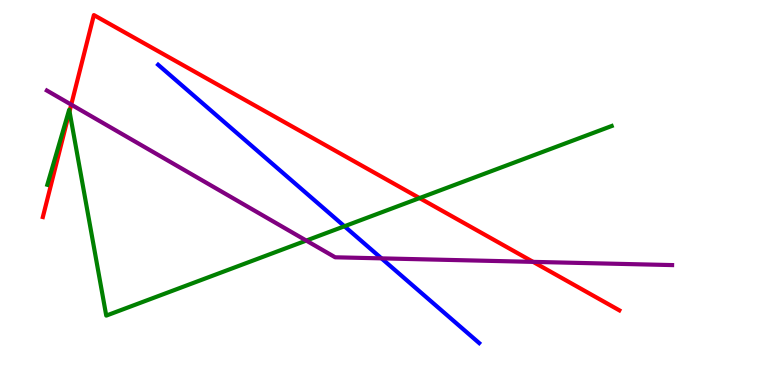[{'lines': ['blue', 'red'], 'intersections': []}, {'lines': ['green', 'red'], 'intersections': [{'x': 0.897, 'y': 7.11}, {'x': 5.41, 'y': 4.86}]}, {'lines': ['purple', 'red'], 'intersections': [{'x': 0.919, 'y': 7.28}, {'x': 6.88, 'y': 3.2}]}, {'lines': ['blue', 'green'], 'intersections': [{'x': 4.44, 'y': 4.12}]}, {'lines': ['blue', 'purple'], 'intersections': [{'x': 4.92, 'y': 3.29}]}, {'lines': ['green', 'purple'], 'intersections': [{'x': 3.95, 'y': 3.75}]}]